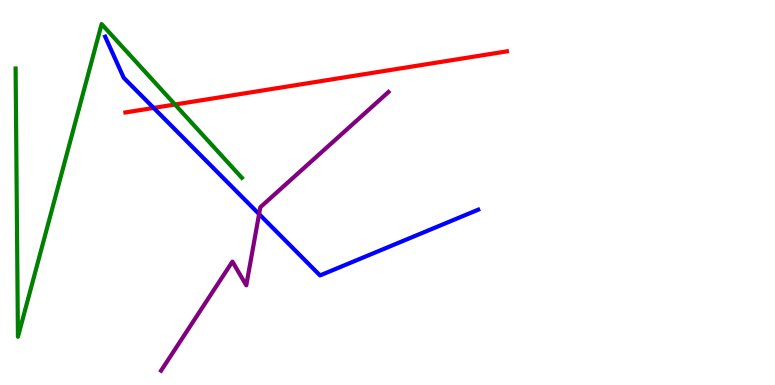[{'lines': ['blue', 'red'], 'intersections': [{'x': 1.98, 'y': 7.2}]}, {'lines': ['green', 'red'], 'intersections': [{'x': 2.26, 'y': 7.29}]}, {'lines': ['purple', 'red'], 'intersections': []}, {'lines': ['blue', 'green'], 'intersections': []}, {'lines': ['blue', 'purple'], 'intersections': [{'x': 3.34, 'y': 4.44}]}, {'lines': ['green', 'purple'], 'intersections': []}]